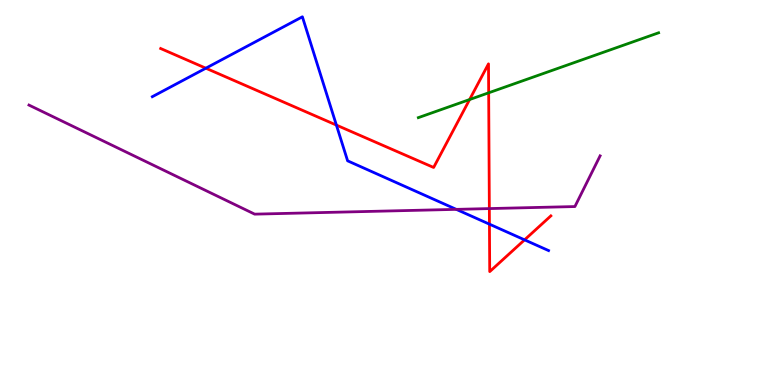[{'lines': ['blue', 'red'], 'intersections': [{'x': 2.66, 'y': 8.23}, {'x': 4.34, 'y': 6.75}, {'x': 6.32, 'y': 4.18}, {'x': 6.77, 'y': 3.77}]}, {'lines': ['green', 'red'], 'intersections': [{'x': 6.06, 'y': 7.41}, {'x': 6.31, 'y': 7.59}]}, {'lines': ['purple', 'red'], 'intersections': [{'x': 6.31, 'y': 4.58}]}, {'lines': ['blue', 'green'], 'intersections': []}, {'lines': ['blue', 'purple'], 'intersections': [{'x': 5.89, 'y': 4.56}]}, {'lines': ['green', 'purple'], 'intersections': []}]